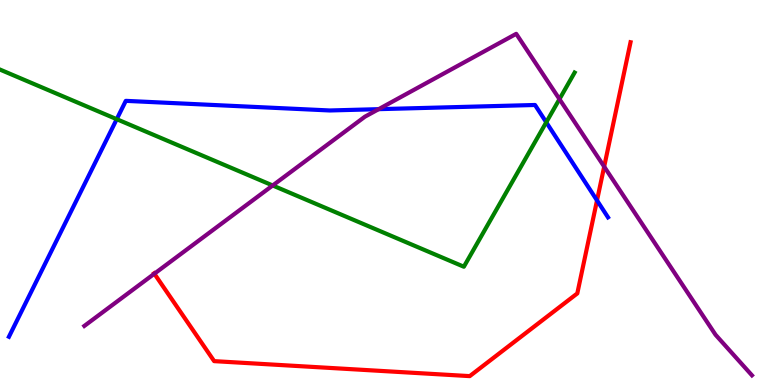[{'lines': ['blue', 'red'], 'intersections': [{'x': 7.7, 'y': 4.79}]}, {'lines': ['green', 'red'], 'intersections': []}, {'lines': ['purple', 'red'], 'intersections': [{'x': 1.99, 'y': 2.89}, {'x': 7.8, 'y': 5.67}]}, {'lines': ['blue', 'green'], 'intersections': [{'x': 1.51, 'y': 6.9}, {'x': 7.05, 'y': 6.82}]}, {'lines': ['blue', 'purple'], 'intersections': [{'x': 4.89, 'y': 7.16}]}, {'lines': ['green', 'purple'], 'intersections': [{'x': 3.52, 'y': 5.18}, {'x': 7.22, 'y': 7.43}]}]